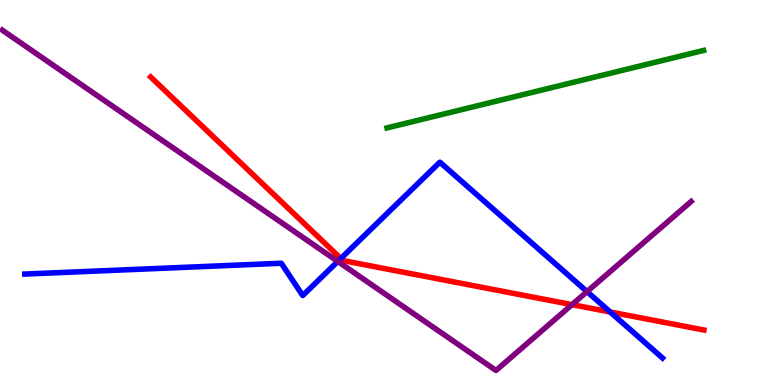[{'lines': ['blue', 'red'], 'intersections': [{'x': 4.4, 'y': 3.29}, {'x': 7.87, 'y': 1.9}]}, {'lines': ['green', 'red'], 'intersections': []}, {'lines': ['purple', 'red'], 'intersections': [{'x': 7.38, 'y': 2.09}]}, {'lines': ['blue', 'green'], 'intersections': []}, {'lines': ['blue', 'purple'], 'intersections': [{'x': 4.36, 'y': 3.21}, {'x': 7.57, 'y': 2.43}]}, {'lines': ['green', 'purple'], 'intersections': []}]